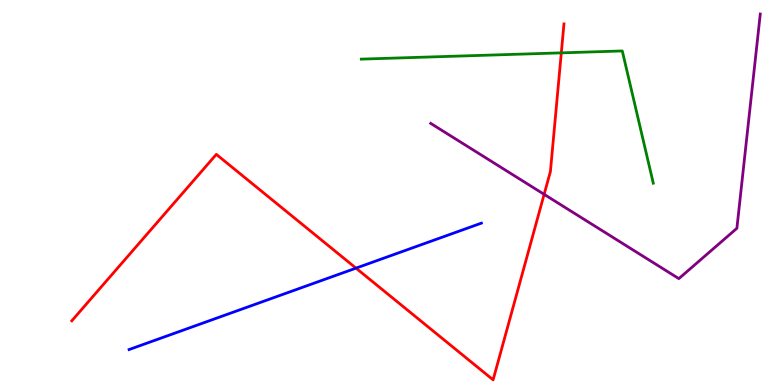[{'lines': ['blue', 'red'], 'intersections': [{'x': 4.59, 'y': 3.04}]}, {'lines': ['green', 'red'], 'intersections': [{'x': 7.24, 'y': 8.63}]}, {'lines': ['purple', 'red'], 'intersections': [{'x': 7.02, 'y': 4.95}]}, {'lines': ['blue', 'green'], 'intersections': []}, {'lines': ['blue', 'purple'], 'intersections': []}, {'lines': ['green', 'purple'], 'intersections': []}]